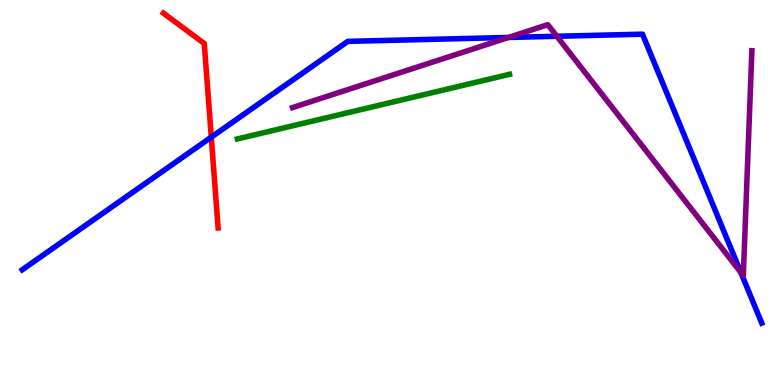[{'lines': ['blue', 'red'], 'intersections': [{'x': 2.73, 'y': 6.44}]}, {'lines': ['green', 'red'], 'intersections': []}, {'lines': ['purple', 'red'], 'intersections': []}, {'lines': ['blue', 'green'], 'intersections': []}, {'lines': ['blue', 'purple'], 'intersections': [{'x': 6.56, 'y': 9.03}, {'x': 7.18, 'y': 9.06}, {'x': 9.56, 'y': 2.92}]}, {'lines': ['green', 'purple'], 'intersections': []}]